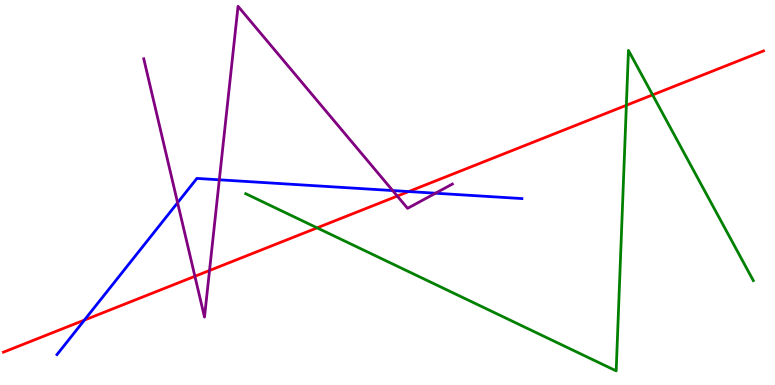[{'lines': ['blue', 'red'], 'intersections': [{'x': 1.09, 'y': 1.69}, {'x': 5.27, 'y': 5.02}]}, {'lines': ['green', 'red'], 'intersections': [{'x': 4.09, 'y': 4.08}, {'x': 8.08, 'y': 7.27}, {'x': 8.42, 'y': 7.54}]}, {'lines': ['purple', 'red'], 'intersections': [{'x': 2.51, 'y': 2.82}, {'x': 2.7, 'y': 2.97}, {'x': 5.13, 'y': 4.91}]}, {'lines': ['blue', 'green'], 'intersections': []}, {'lines': ['blue', 'purple'], 'intersections': [{'x': 2.29, 'y': 4.73}, {'x': 2.83, 'y': 5.33}, {'x': 5.07, 'y': 5.05}, {'x': 5.62, 'y': 4.98}]}, {'lines': ['green', 'purple'], 'intersections': []}]